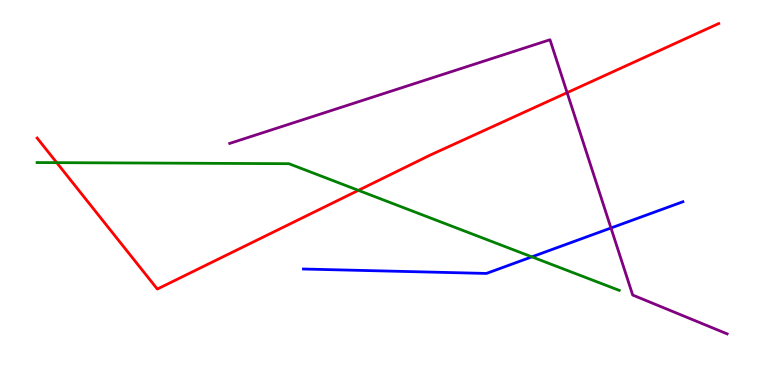[{'lines': ['blue', 'red'], 'intersections': []}, {'lines': ['green', 'red'], 'intersections': [{'x': 0.732, 'y': 5.78}, {'x': 4.62, 'y': 5.06}]}, {'lines': ['purple', 'red'], 'intersections': [{'x': 7.32, 'y': 7.59}]}, {'lines': ['blue', 'green'], 'intersections': [{'x': 6.86, 'y': 3.33}]}, {'lines': ['blue', 'purple'], 'intersections': [{'x': 7.88, 'y': 4.08}]}, {'lines': ['green', 'purple'], 'intersections': []}]